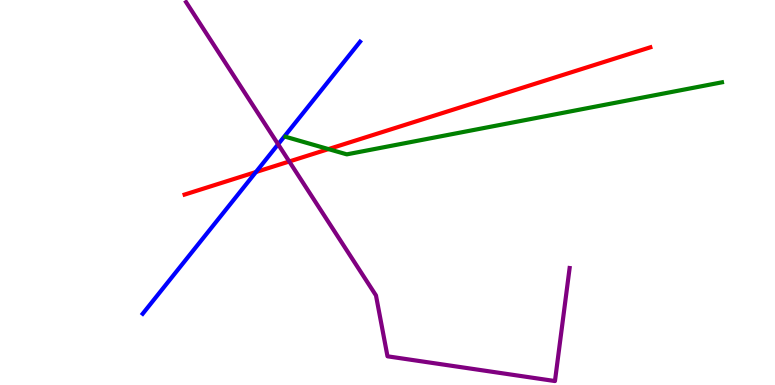[{'lines': ['blue', 'red'], 'intersections': [{'x': 3.3, 'y': 5.53}]}, {'lines': ['green', 'red'], 'intersections': [{'x': 4.24, 'y': 6.13}]}, {'lines': ['purple', 'red'], 'intersections': [{'x': 3.73, 'y': 5.81}]}, {'lines': ['blue', 'green'], 'intersections': []}, {'lines': ['blue', 'purple'], 'intersections': [{'x': 3.59, 'y': 6.25}]}, {'lines': ['green', 'purple'], 'intersections': []}]